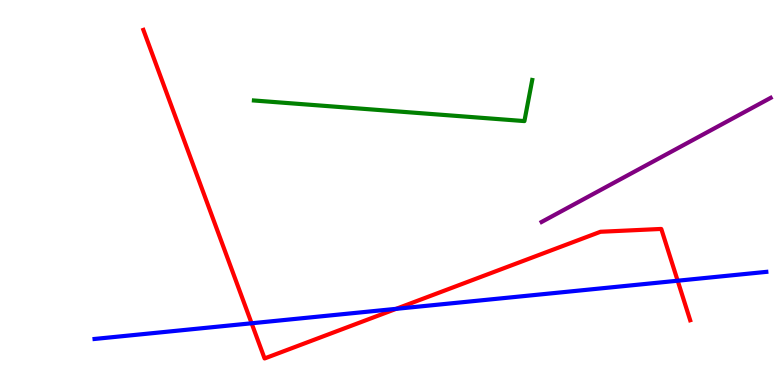[{'lines': ['blue', 'red'], 'intersections': [{'x': 3.25, 'y': 1.6}, {'x': 5.11, 'y': 1.98}, {'x': 8.74, 'y': 2.71}]}, {'lines': ['green', 'red'], 'intersections': []}, {'lines': ['purple', 'red'], 'intersections': []}, {'lines': ['blue', 'green'], 'intersections': []}, {'lines': ['blue', 'purple'], 'intersections': []}, {'lines': ['green', 'purple'], 'intersections': []}]